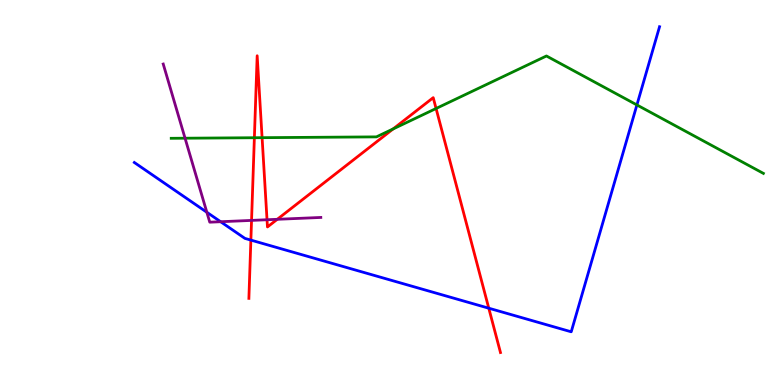[{'lines': ['blue', 'red'], 'intersections': [{'x': 3.24, 'y': 3.76}, {'x': 6.31, 'y': 1.99}]}, {'lines': ['green', 'red'], 'intersections': [{'x': 3.28, 'y': 6.42}, {'x': 3.38, 'y': 6.42}, {'x': 5.07, 'y': 6.65}, {'x': 5.63, 'y': 7.18}]}, {'lines': ['purple', 'red'], 'intersections': [{'x': 3.25, 'y': 4.28}, {'x': 3.45, 'y': 4.29}, {'x': 3.58, 'y': 4.3}]}, {'lines': ['blue', 'green'], 'intersections': [{'x': 8.22, 'y': 7.27}]}, {'lines': ['blue', 'purple'], 'intersections': [{'x': 2.67, 'y': 4.49}, {'x': 2.85, 'y': 4.24}]}, {'lines': ['green', 'purple'], 'intersections': [{'x': 2.39, 'y': 6.41}]}]